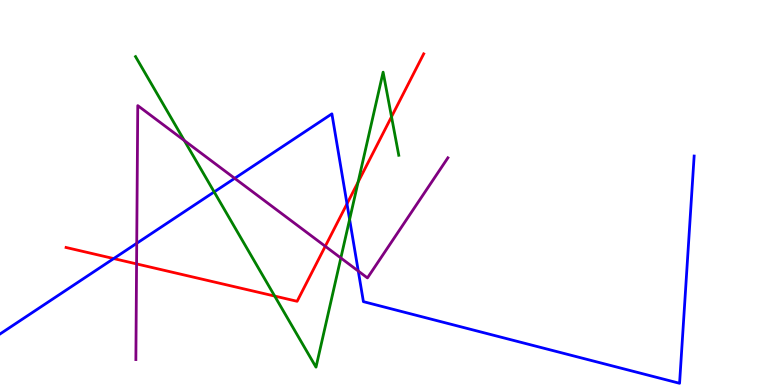[{'lines': ['blue', 'red'], 'intersections': [{'x': 1.47, 'y': 3.28}, {'x': 4.48, 'y': 4.71}]}, {'lines': ['green', 'red'], 'intersections': [{'x': 3.54, 'y': 2.31}, {'x': 4.62, 'y': 5.27}, {'x': 5.05, 'y': 6.97}]}, {'lines': ['purple', 'red'], 'intersections': [{'x': 1.76, 'y': 3.15}, {'x': 4.2, 'y': 3.6}]}, {'lines': ['blue', 'green'], 'intersections': [{'x': 2.76, 'y': 5.01}, {'x': 4.51, 'y': 4.3}]}, {'lines': ['blue', 'purple'], 'intersections': [{'x': 1.76, 'y': 3.68}, {'x': 3.03, 'y': 5.37}, {'x': 4.62, 'y': 2.96}]}, {'lines': ['green', 'purple'], 'intersections': [{'x': 2.38, 'y': 6.35}, {'x': 4.4, 'y': 3.3}]}]